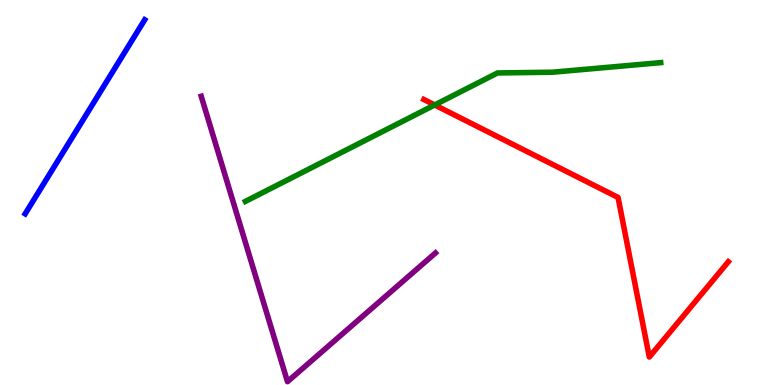[{'lines': ['blue', 'red'], 'intersections': []}, {'lines': ['green', 'red'], 'intersections': [{'x': 5.61, 'y': 7.27}]}, {'lines': ['purple', 'red'], 'intersections': []}, {'lines': ['blue', 'green'], 'intersections': []}, {'lines': ['blue', 'purple'], 'intersections': []}, {'lines': ['green', 'purple'], 'intersections': []}]